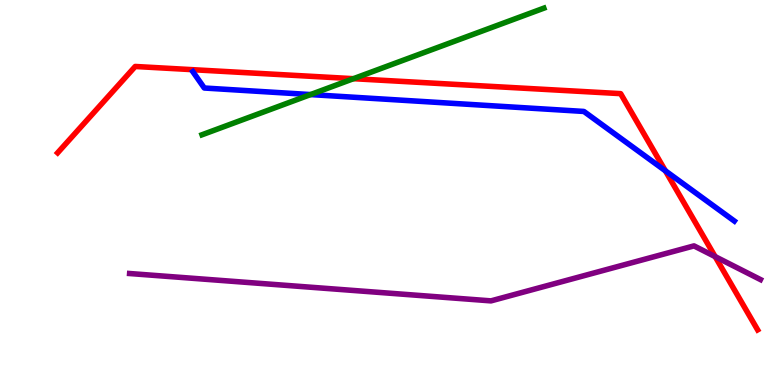[{'lines': ['blue', 'red'], 'intersections': [{'x': 8.59, 'y': 5.56}]}, {'lines': ['green', 'red'], 'intersections': [{'x': 4.56, 'y': 7.96}]}, {'lines': ['purple', 'red'], 'intersections': [{'x': 9.23, 'y': 3.33}]}, {'lines': ['blue', 'green'], 'intersections': [{'x': 4.01, 'y': 7.54}]}, {'lines': ['blue', 'purple'], 'intersections': []}, {'lines': ['green', 'purple'], 'intersections': []}]